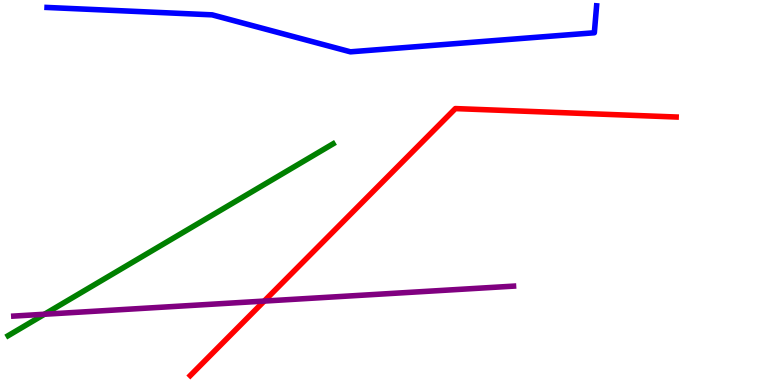[{'lines': ['blue', 'red'], 'intersections': []}, {'lines': ['green', 'red'], 'intersections': []}, {'lines': ['purple', 'red'], 'intersections': [{'x': 3.41, 'y': 2.18}]}, {'lines': ['blue', 'green'], 'intersections': []}, {'lines': ['blue', 'purple'], 'intersections': []}, {'lines': ['green', 'purple'], 'intersections': [{'x': 0.574, 'y': 1.84}]}]